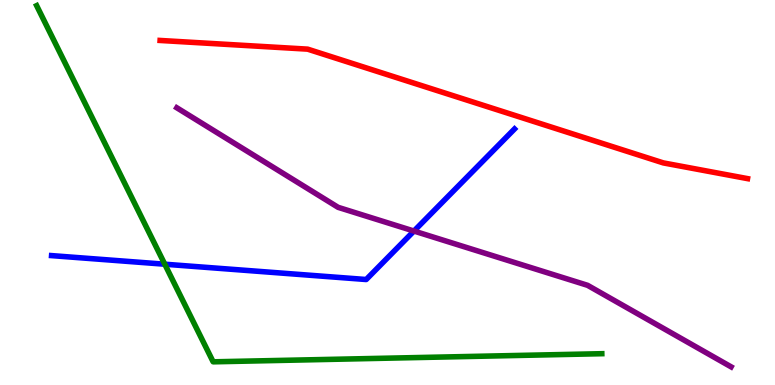[{'lines': ['blue', 'red'], 'intersections': []}, {'lines': ['green', 'red'], 'intersections': []}, {'lines': ['purple', 'red'], 'intersections': []}, {'lines': ['blue', 'green'], 'intersections': [{'x': 2.13, 'y': 3.14}]}, {'lines': ['blue', 'purple'], 'intersections': [{'x': 5.34, 'y': 4.0}]}, {'lines': ['green', 'purple'], 'intersections': []}]